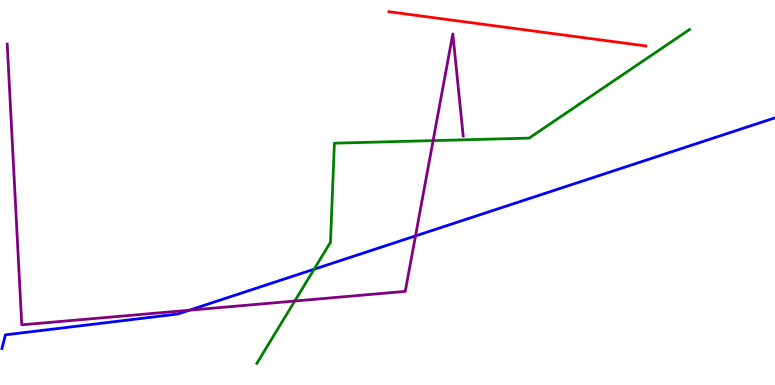[{'lines': ['blue', 'red'], 'intersections': []}, {'lines': ['green', 'red'], 'intersections': []}, {'lines': ['purple', 'red'], 'intersections': []}, {'lines': ['blue', 'green'], 'intersections': [{'x': 4.05, 'y': 3.01}]}, {'lines': ['blue', 'purple'], 'intersections': [{'x': 2.44, 'y': 1.94}, {'x': 5.36, 'y': 3.87}]}, {'lines': ['green', 'purple'], 'intersections': [{'x': 3.8, 'y': 2.18}, {'x': 5.59, 'y': 6.35}]}]